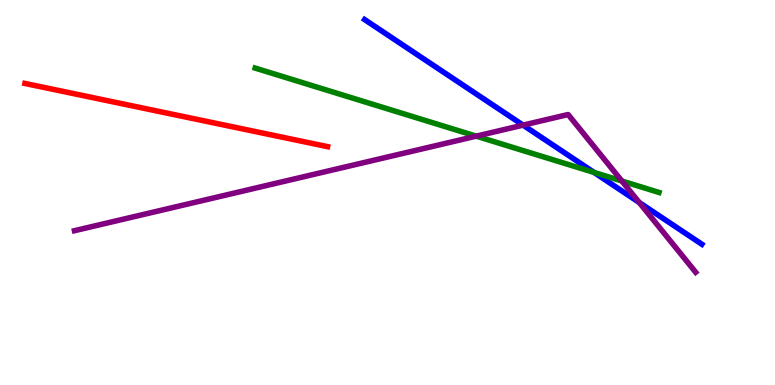[{'lines': ['blue', 'red'], 'intersections': []}, {'lines': ['green', 'red'], 'intersections': []}, {'lines': ['purple', 'red'], 'intersections': []}, {'lines': ['blue', 'green'], 'intersections': [{'x': 7.67, 'y': 5.52}]}, {'lines': ['blue', 'purple'], 'intersections': [{'x': 6.75, 'y': 6.75}, {'x': 8.25, 'y': 4.74}]}, {'lines': ['green', 'purple'], 'intersections': [{'x': 6.14, 'y': 6.46}, {'x': 8.02, 'y': 5.3}]}]